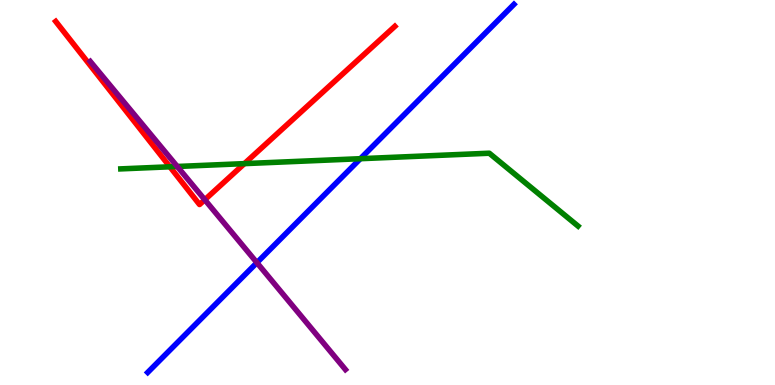[{'lines': ['blue', 'red'], 'intersections': []}, {'lines': ['green', 'red'], 'intersections': [{'x': 2.19, 'y': 5.67}, {'x': 3.15, 'y': 5.75}]}, {'lines': ['purple', 'red'], 'intersections': [{'x': 2.64, 'y': 4.81}]}, {'lines': ['blue', 'green'], 'intersections': [{'x': 4.65, 'y': 5.88}]}, {'lines': ['blue', 'purple'], 'intersections': [{'x': 3.31, 'y': 3.18}]}, {'lines': ['green', 'purple'], 'intersections': [{'x': 2.29, 'y': 5.68}]}]